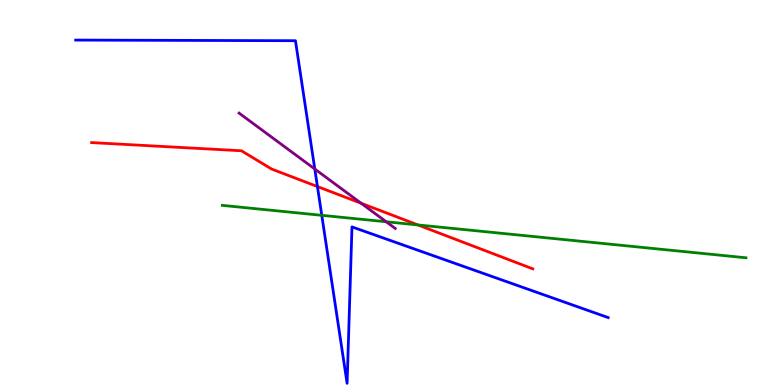[{'lines': ['blue', 'red'], 'intersections': [{'x': 4.1, 'y': 5.15}]}, {'lines': ['green', 'red'], 'intersections': [{'x': 5.39, 'y': 4.16}]}, {'lines': ['purple', 'red'], 'intersections': [{'x': 4.66, 'y': 4.72}]}, {'lines': ['blue', 'green'], 'intersections': [{'x': 4.15, 'y': 4.41}]}, {'lines': ['blue', 'purple'], 'intersections': [{'x': 4.06, 'y': 5.61}]}, {'lines': ['green', 'purple'], 'intersections': [{'x': 4.98, 'y': 4.24}]}]